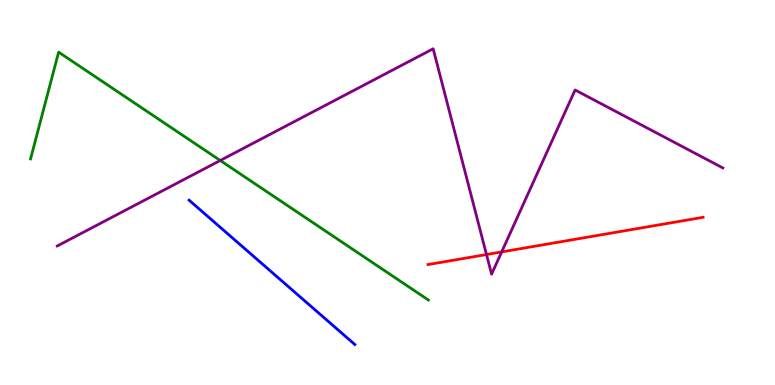[{'lines': ['blue', 'red'], 'intersections': []}, {'lines': ['green', 'red'], 'intersections': []}, {'lines': ['purple', 'red'], 'intersections': [{'x': 6.28, 'y': 3.39}, {'x': 6.47, 'y': 3.46}]}, {'lines': ['blue', 'green'], 'intersections': []}, {'lines': ['blue', 'purple'], 'intersections': []}, {'lines': ['green', 'purple'], 'intersections': [{'x': 2.84, 'y': 5.83}]}]